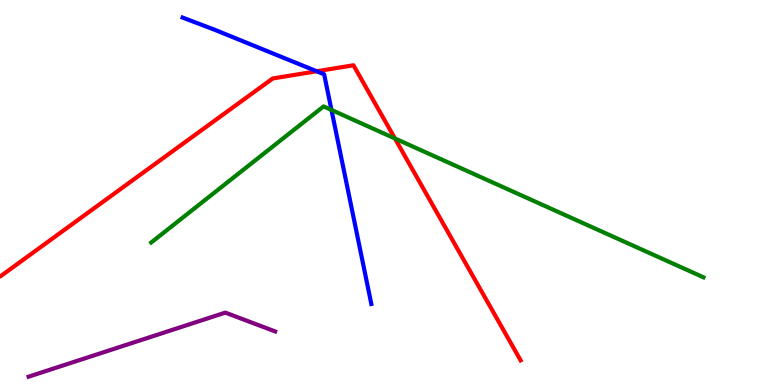[{'lines': ['blue', 'red'], 'intersections': [{'x': 4.09, 'y': 8.15}]}, {'lines': ['green', 'red'], 'intersections': [{'x': 5.1, 'y': 6.4}]}, {'lines': ['purple', 'red'], 'intersections': []}, {'lines': ['blue', 'green'], 'intersections': [{'x': 4.28, 'y': 7.14}]}, {'lines': ['blue', 'purple'], 'intersections': []}, {'lines': ['green', 'purple'], 'intersections': []}]